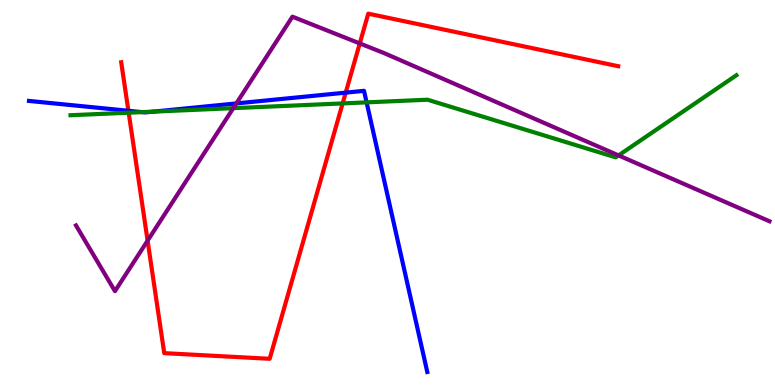[{'lines': ['blue', 'red'], 'intersections': [{'x': 1.66, 'y': 7.12}, {'x': 4.46, 'y': 7.59}]}, {'lines': ['green', 'red'], 'intersections': [{'x': 1.66, 'y': 7.07}, {'x': 4.42, 'y': 7.31}]}, {'lines': ['purple', 'red'], 'intersections': [{'x': 1.9, 'y': 3.75}, {'x': 4.64, 'y': 8.87}]}, {'lines': ['blue', 'green'], 'intersections': [{'x': 1.83, 'y': 7.09}, {'x': 1.97, 'y': 7.1}, {'x': 4.73, 'y': 7.34}]}, {'lines': ['blue', 'purple'], 'intersections': [{'x': 3.05, 'y': 7.31}]}, {'lines': ['green', 'purple'], 'intersections': [{'x': 3.01, 'y': 7.19}, {'x': 7.98, 'y': 5.96}]}]